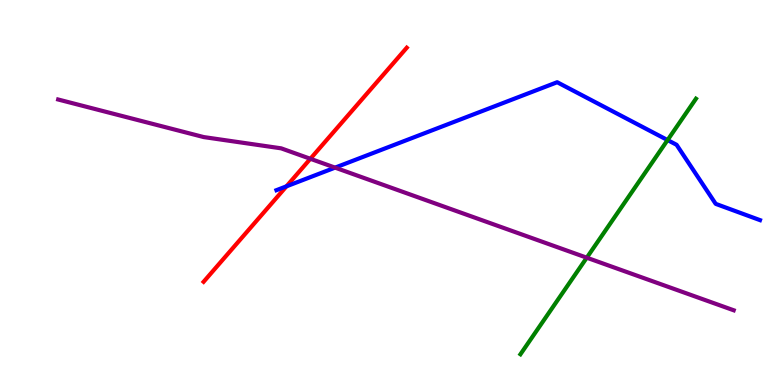[{'lines': ['blue', 'red'], 'intersections': [{'x': 3.7, 'y': 5.16}]}, {'lines': ['green', 'red'], 'intersections': []}, {'lines': ['purple', 'red'], 'intersections': [{'x': 4.0, 'y': 5.88}]}, {'lines': ['blue', 'green'], 'intersections': [{'x': 8.61, 'y': 6.36}]}, {'lines': ['blue', 'purple'], 'intersections': [{'x': 4.32, 'y': 5.65}]}, {'lines': ['green', 'purple'], 'intersections': [{'x': 7.57, 'y': 3.31}]}]